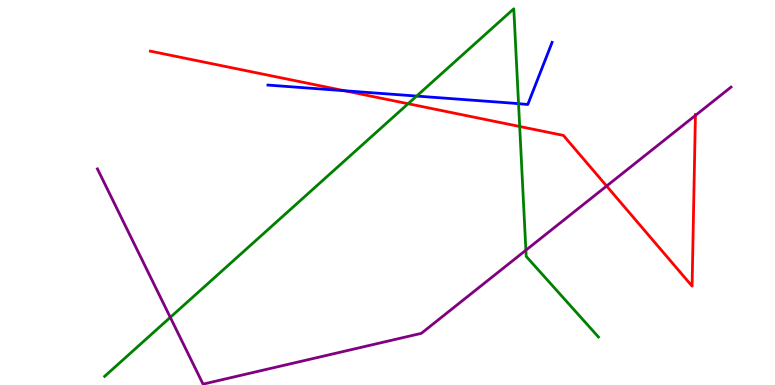[{'lines': ['blue', 'red'], 'intersections': [{'x': 4.44, 'y': 7.64}]}, {'lines': ['green', 'red'], 'intersections': [{'x': 5.27, 'y': 7.31}, {'x': 6.71, 'y': 6.71}]}, {'lines': ['purple', 'red'], 'intersections': [{'x': 7.83, 'y': 5.17}, {'x': 8.97, 'y': 7.0}]}, {'lines': ['blue', 'green'], 'intersections': [{'x': 5.38, 'y': 7.5}, {'x': 6.69, 'y': 7.31}]}, {'lines': ['blue', 'purple'], 'intersections': []}, {'lines': ['green', 'purple'], 'intersections': [{'x': 2.2, 'y': 1.76}, {'x': 6.79, 'y': 3.5}]}]